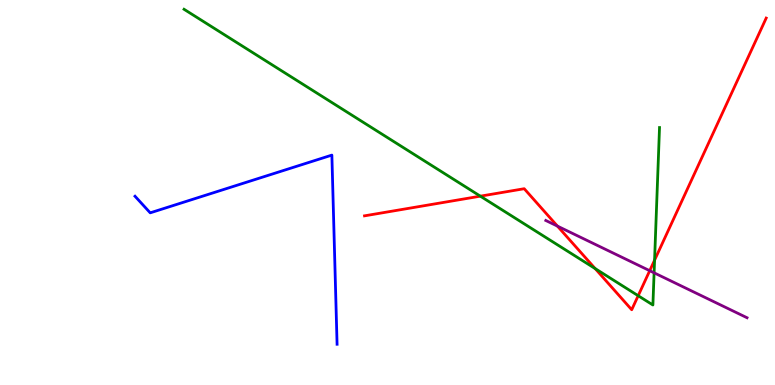[{'lines': ['blue', 'red'], 'intersections': []}, {'lines': ['green', 'red'], 'intersections': [{'x': 6.2, 'y': 4.9}, {'x': 7.68, 'y': 3.02}, {'x': 8.23, 'y': 2.32}, {'x': 8.45, 'y': 3.24}]}, {'lines': ['purple', 'red'], 'intersections': [{'x': 7.19, 'y': 4.13}, {'x': 8.38, 'y': 2.97}]}, {'lines': ['blue', 'green'], 'intersections': []}, {'lines': ['blue', 'purple'], 'intersections': []}, {'lines': ['green', 'purple'], 'intersections': [{'x': 8.44, 'y': 2.91}]}]